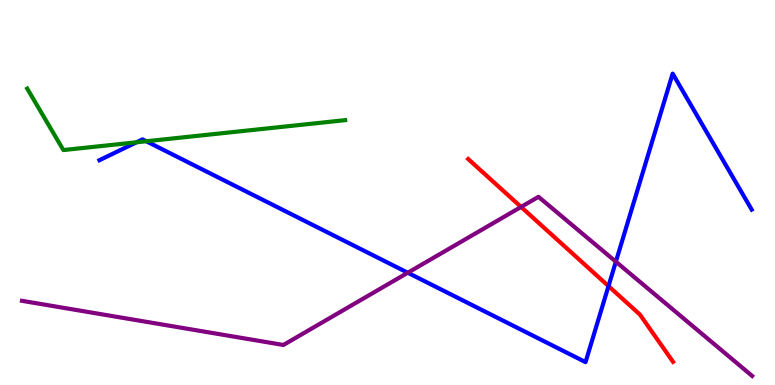[{'lines': ['blue', 'red'], 'intersections': [{'x': 7.85, 'y': 2.57}]}, {'lines': ['green', 'red'], 'intersections': []}, {'lines': ['purple', 'red'], 'intersections': [{'x': 6.72, 'y': 4.62}]}, {'lines': ['blue', 'green'], 'intersections': [{'x': 1.76, 'y': 6.3}, {'x': 1.89, 'y': 6.33}]}, {'lines': ['blue', 'purple'], 'intersections': [{'x': 5.26, 'y': 2.92}, {'x': 7.95, 'y': 3.2}]}, {'lines': ['green', 'purple'], 'intersections': []}]